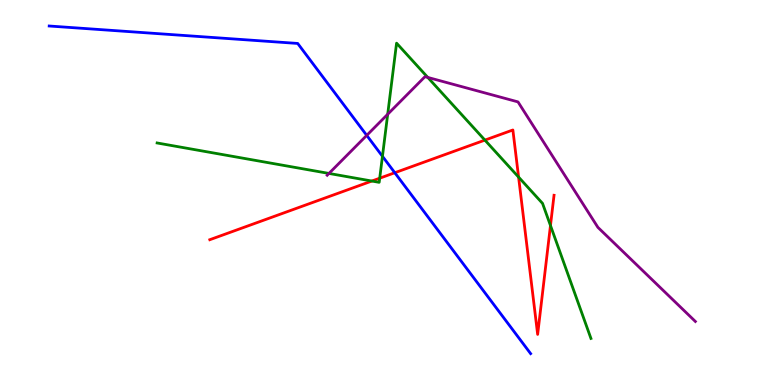[{'lines': ['blue', 'red'], 'intersections': [{'x': 5.09, 'y': 5.51}]}, {'lines': ['green', 'red'], 'intersections': [{'x': 4.8, 'y': 5.3}, {'x': 4.9, 'y': 5.37}, {'x': 6.26, 'y': 6.36}, {'x': 6.69, 'y': 5.4}, {'x': 7.1, 'y': 4.14}]}, {'lines': ['purple', 'red'], 'intersections': []}, {'lines': ['blue', 'green'], 'intersections': [{'x': 4.93, 'y': 5.94}]}, {'lines': ['blue', 'purple'], 'intersections': [{'x': 4.73, 'y': 6.48}]}, {'lines': ['green', 'purple'], 'intersections': [{'x': 4.24, 'y': 5.5}, {'x': 5.0, 'y': 7.03}, {'x': 5.52, 'y': 7.99}]}]